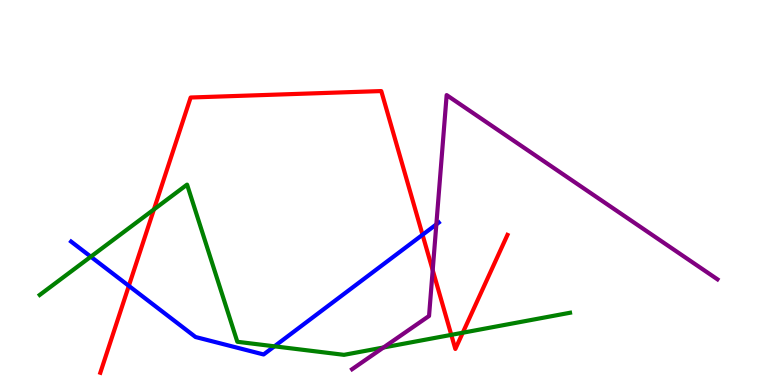[{'lines': ['blue', 'red'], 'intersections': [{'x': 1.66, 'y': 2.58}, {'x': 5.45, 'y': 3.9}]}, {'lines': ['green', 'red'], 'intersections': [{'x': 1.99, 'y': 4.56}, {'x': 5.82, 'y': 1.3}, {'x': 5.97, 'y': 1.36}]}, {'lines': ['purple', 'red'], 'intersections': [{'x': 5.58, 'y': 2.98}]}, {'lines': ['blue', 'green'], 'intersections': [{'x': 1.17, 'y': 3.33}, {'x': 3.54, 'y': 1.0}]}, {'lines': ['blue', 'purple'], 'intersections': [{'x': 5.63, 'y': 4.17}]}, {'lines': ['green', 'purple'], 'intersections': [{'x': 4.95, 'y': 0.974}]}]